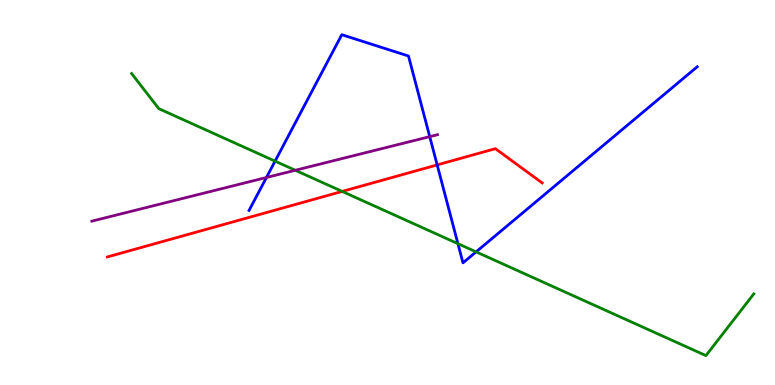[{'lines': ['blue', 'red'], 'intersections': [{'x': 5.64, 'y': 5.72}]}, {'lines': ['green', 'red'], 'intersections': [{'x': 4.42, 'y': 5.03}]}, {'lines': ['purple', 'red'], 'intersections': []}, {'lines': ['blue', 'green'], 'intersections': [{'x': 3.55, 'y': 5.81}, {'x': 5.91, 'y': 3.67}, {'x': 6.14, 'y': 3.46}]}, {'lines': ['blue', 'purple'], 'intersections': [{'x': 3.44, 'y': 5.39}, {'x': 5.54, 'y': 6.45}]}, {'lines': ['green', 'purple'], 'intersections': [{'x': 3.81, 'y': 5.58}]}]